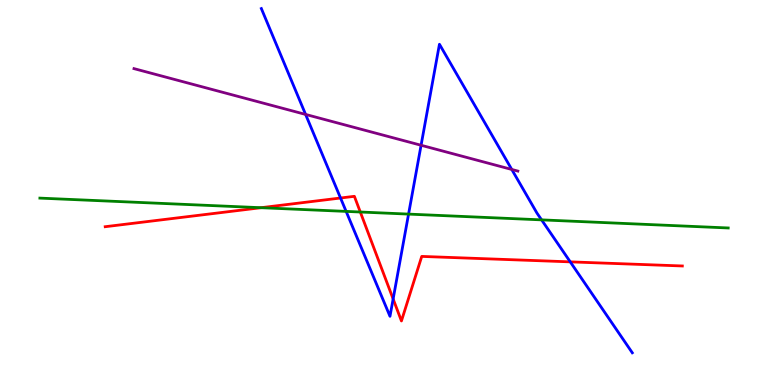[{'lines': ['blue', 'red'], 'intersections': [{'x': 4.39, 'y': 4.86}, {'x': 5.07, 'y': 2.23}, {'x': 7.36, 'y': 3.2}]}, {'lines': ['green', 'red'], 'intersections': [{'x': 3.37, 'y': 4.61}, {'x': 4.65, 'y': 4.49}]}, {'lines': ['purple', 'red'], 'intersections': []}, {'lines': ['blue', 'green'], 'intersections': [{'x': 4.47, 'y': 4.51}, {'x': 5.27, 'y': 4.44}, {'x': 6.99, 'y': 4.29}]}, {'lines': ['blue', 'purple'], 'intersections': [{'x': 3.94, 'y': 7.03}, {'x': 5.43, 'y': 6.23}, {'x': 6.6, 'y': 5.6}]}, {'lines': ['green', 'purple'], 'intersections': []}]